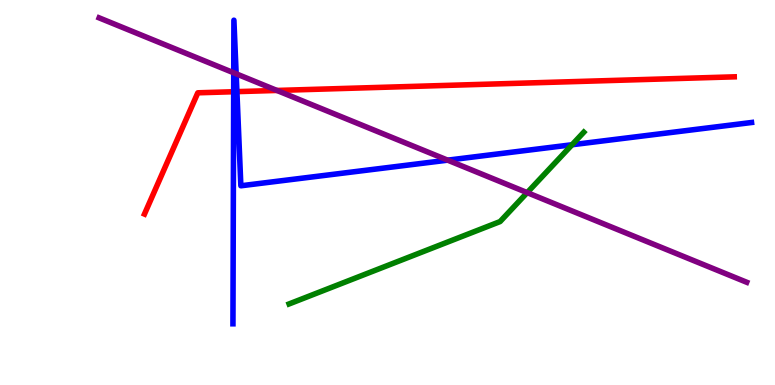[{'lines': ['blue', 'red'], 'intersections': [{'x': 3.02, 'y': 7.62}, {'x': 3.06, 'y': 7.62}]}, {'lines': ['green', 'red'], 'intersections': []}, {'lines': ['purple', 'red'], 'intersections': [{'x': 3.57, 'y': 7.65}]}, {'lines': ['blue', 'green'], 'intersections': [{'x': 7.38, 'y': 6.24}]}, {'lines': ['blue', 'purple'], 'intersections': [{'x': 3.02, 'y': 8.11}, {'x': 3.05, 'y': 8.08}, {'x': 5.78, 'y': 5.84}]}, {'lines': ['green', 'purple'], 'intersections': [{'x': 6.8, 'y': 5.0}]}]